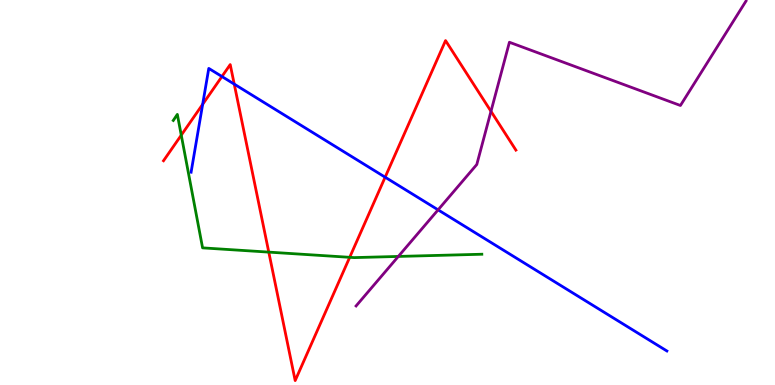[{'lines': ['blue', 'red'], 'intersections': [{'x': 2.62, 'y': 7.29}, {'x': 2.86, 'y': 8.01}, {'x': 3.02, 'y': 7.82}, {'x': 4.97, 'y': 5.4}]}, {'lines': ['green', 'red'], 'intersections': [{'x': 2.34, 'y': 6.49}, {'x': 3.47, 'y': 3.45}, {'x': 4.51, 'y': 3.32}]}, {'lines': ['purple', 'red'], 'intersections': [{'x': 6.34, 'y': 7.11}]}, {'lines': ['blue', 'green'], 'intersections': []}, {'lines': ['blue', 'purple'], 'intersections': [{'x': 5.65, 'y': 4.55}]}, {'lines': ['green', 'purple'], 'intersections': [{'x': 5.14, 'y': 3.34}]}]